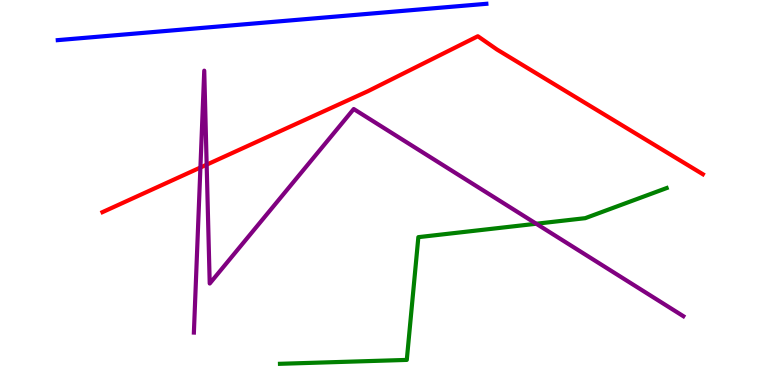[{'lines': ['blue', 'red'], 'intersections': []}, {'lines': ['green', 'red'], 'intersections': []}, {'lines': ['purple', 'red'], 'intersections': [{'x': 2.59, 'y': 5.65}, {'x': 2.67, 'y': 5.72}]}, {'lines': ['blue', 'green'], 'intersections': []}, {'lines': ['blue', 'purple'], 'intersections': []}, {'lines': ['green', 'purple'], 'intersections': [{'x': 6.92, 'y': 4.19}]}]